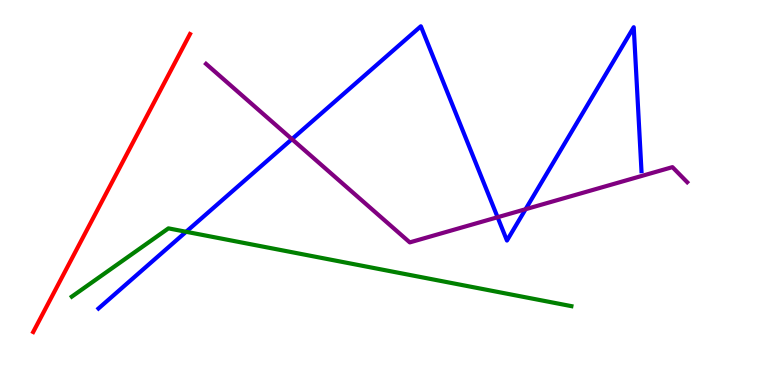[{'lines': ['blue', 'red'], 'intersections': []}, {'lines': ['green', 'red'], 'intersections': []}, {'lines': ['purple', 'red'], 'intersections': []}, {'lines': ['blue', 'green'], 'intersections': [{'x': 2.4, 'y': 3.98}]}, {'lines': ['blue', 'purple'], 'intersections': [{'x': 3.77, 'y': 6.39}, {'x': 6.42, 'y': 4.36}, {'x': 6.78, 'y': 4.57}]}, {'lines': ['green', 'purple'], 'intersections': []}]